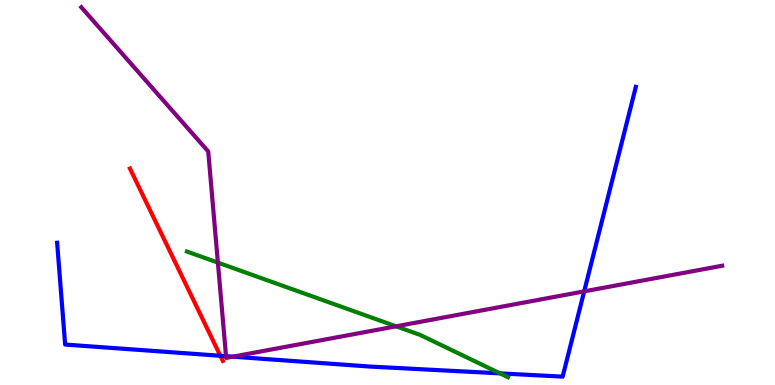[{'lines': ['blue', 'red'], 'intersections': [{'x': 2.84, 'y': 0.759}]}, {'lines': ['green', 'red'], 'intersections': []}, {'lines': ['purple', 'red'], 'intersections': []}, {'lines': ['blue', 'green'], 'intersections': [{'x': 6.45, 'y': 0.302}]}, {'lines': ['blue', 'purple'], 'intersections': [{'x': 2.92, 'y': 0.749}, {'x': 3.0, 'y': 0.736}, {'x': 7.54, 'y': 2.43}]}, {'lines': ['green', 'purple'], 'intersections': [{'x': 2.81, 'y': 3.18}, {'x': 5.11, 'y': 1.52}]}]